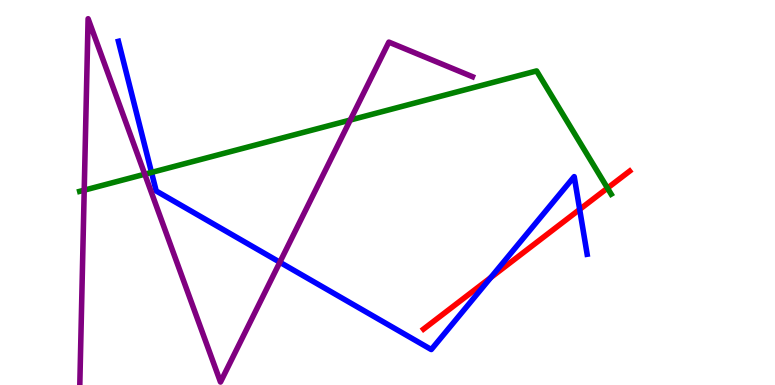[{'lines': ['blue', 'red'], 'intersections': [{'x': 6.33, 'y': 2.79}, {'x': 7.48, 'y': 4.56}]}, {'lines': ['green', 'red'], 'intersections': [{'x': 7.84, 'y': 5.11}]}, {'lines': ['purple', 'red'], 'intersections': []}, {'lines': ['blue', 'green'], 'intersections': [{'x': 1.95, 'y': 5.52}]}, {'lines': ['blue', 'purple'], 'intersections': [{'x': 3.61, 'y': 3.19}]}, {'lines': ['green', 'purple'], 'intersections': [{'x': 1.09, 'y': 5.06}, {'x': 1.87, 'y': 5.48}, {'x': 4.52, 'y': 6.88}]}]